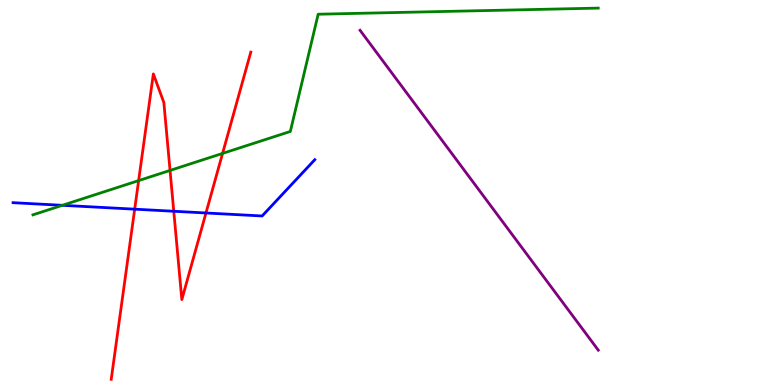[{'lines': ['blue', 'red'], 'intersections': [{'x': 1.74, 'y': 4.57}, {'x': 2.24, 'y': 4.51}, {'x': 2.66, 'y': 4.47}]}, {'lines': ['green', 'red'], 'intersections': [{'x': 1.79, 'y': 5.31}, {'x': 2.19, 'y': 5.57}, {'x': 2.87, 'y': 6.02}]}, {'lines': ['purple', 'red'], 'intersections': []}, {'lines': ['blue', 'green'], 'intersections': [{'x': 0.804, 'y': 4.67}]}, {'lines': ['blue', 'purple'], 'intersections': []}, {'lines': ['green', 'purple'], 'intersections': []}]